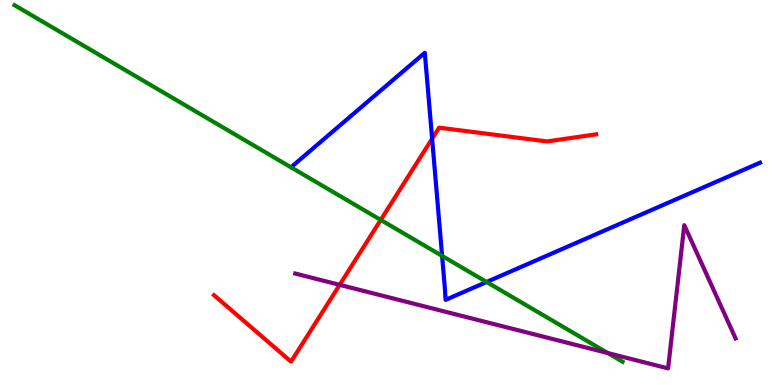[{'lines': ['blue', 'red'], 'intersections': [{'x': 5.58, 'y': 6.4}]}, {'lines': ['green', 'red'], 'intersections': [{'x': 4.91, 'y': 4.29}]}, {'lines': ['purple', 'red'], 'intersections': [{'x': 4.38, 'y': 2.6}]}, {'lines': ['blue', 'green'], 'intersections': [{'x': 5.7, 'y': 3.35}, {'x': 6.28, 'y': 2.68}]}, {'lines': ['blue', 'purple'], 'intersections': []}, {'lines': ['green', 'purple'], 'intersections': [{'x': 7.84, 'y': 0.83}]}]